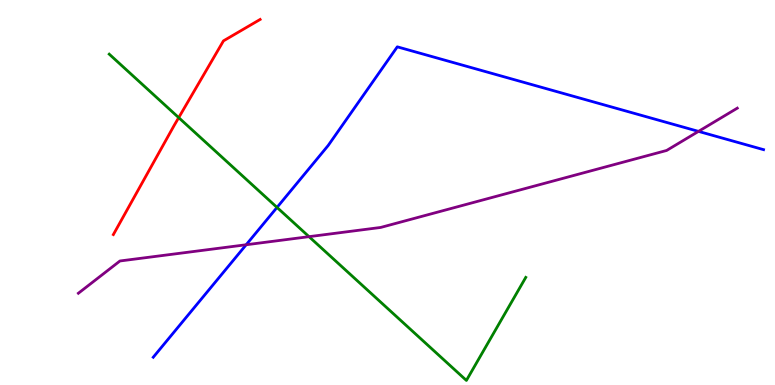[{'lines': ['blue', 'red'], 'intersections': []}, {'lines': ['green', 'red'], 'intersections': [{'x': 2.31, 'y': 6.94}]}, {'lines': ['purple', 'red'], 'intersections': []}, {'lines': ['blue', 'green'], 'intersections': [{'x': 3.57, 'y': 4.61}]}, {'lines': ['blue', 'purple'], 'intersections': [{'x': 3.18, 'y': 3.64}, {'x': 9.01, 'y': 6.59}]}, {'lines': ['green', 'purple'], 'intersections': [{'x': 3.99, 'y': 3.85}]}]